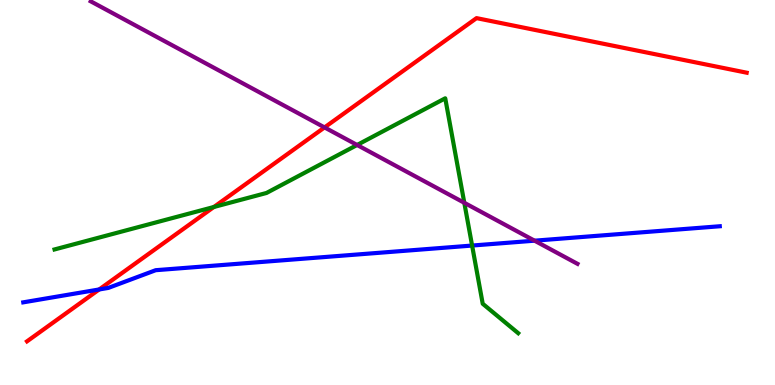[{'lines': ['blue', 'red'], 'intersections': [{'x': 1.28, 'y': 2.48}]}, {'lines': ['green', 'red'], 'intersections': [{'x': 2.76, 'y': 4.62}]}, {'lines': ['purple', 'red'], 'intersections': [{'x': 4.19, 'y': 6.69}]}, {'lines': ['blue', 'green'], 'intersections': [{'x': 6.09, 'y': 3.62}]}, {'lines': ['blue', 'purple'], 'intersections': [{'x': 6.9, 'y': 3.75}]}, {'lines': ['green', 'purple'], 'intersections': [{'x': 4.61, 'y': 6.23}, {'x': 5.99, 'y': 4.73}]}]